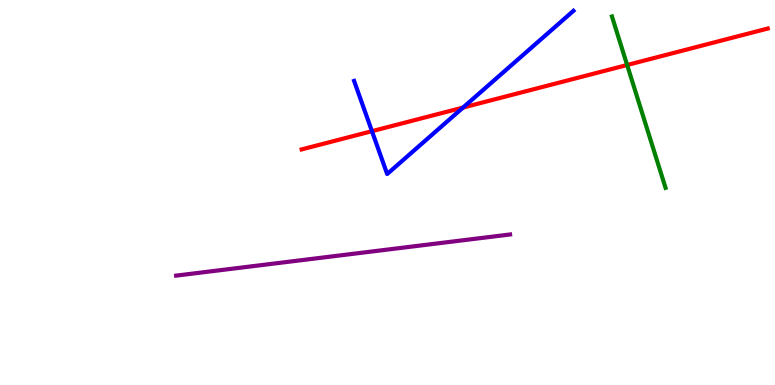[{'lines': ['blue', 'red'], 'intersections': [{'x': 4.8, 'y': 6.59}, {'x': 5.97, 'y': 7.21}]}, {'lines': ['green', 'red'], 'intersections': [{'x': 8.09, 'y': 8.31}]}, {'lines': ['purple', 'red'], 'intersections': []}, {'lines': ['blue', 'green'], 'intersections': []}, {'lines': ['blue', 'purple'], 'intersections': []}, {'lines': ['green', 'purple'], 'intersections': []}]